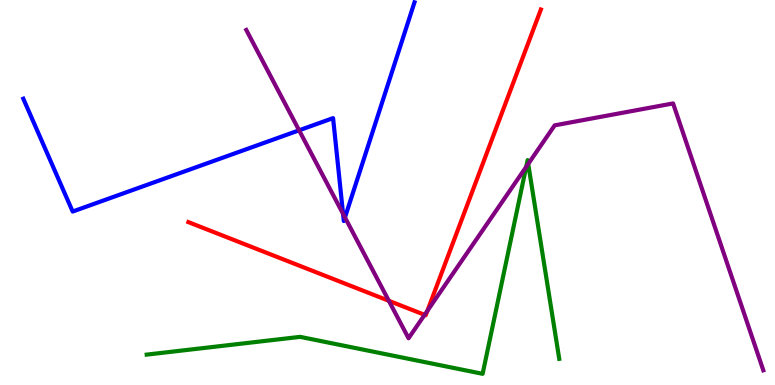[{'lines': ['blue', 'red'], 'intersections': []}, {'lines': ['green', 'red'], 'intersections': []}, {'lines': ['purple', 'red'], 'intersections': [{'x': 5.02, 'y': 2.19}, {'x': 5.48, 'y': 1.82}, {'x': 5.51, 'y': 1.93}]}, {'lines': ['blue', 'green'], 'intersections': []}, {'lines': ['blue', 'purple'], 'intersections': [{'x': 3.86, 'y': 6.62}, {'x': 4.43, 'y': 4.45}, {'x': 4.45, 'y': 4.35}]}, {'lines': ['green', 'purple'], 'intersections': [{'x': 6.79, 'y': 5.67}, {'x': 6.82, 'y': 5.74}]}]